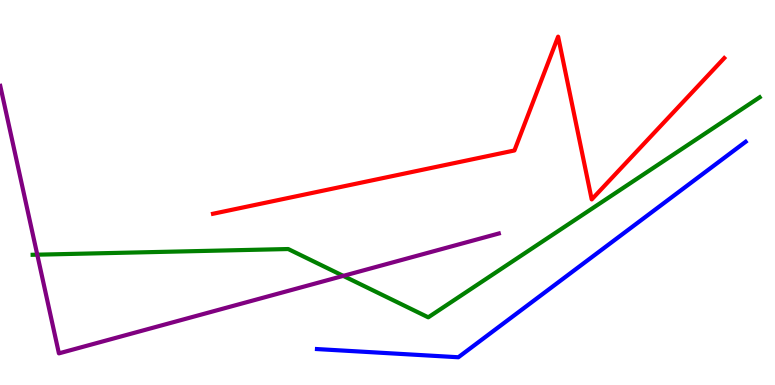[{'lines': ['blue', 'red'], 'intersections': []}, {'lines': ['green', 'red'], 'intersections': []}, {'lines': ['purple', 'red'], 'intersections': []}, {'lines': ['blue', 'green'], 'intersections': []}, {'lines': ['blue', 'purple'], 'intersections': []}, {'lines': ['green', 'purple'], 'intersections': [{'x': 0.481, 'y': 3.38}, {'x': 4.43, 'y': 2.83}]}]